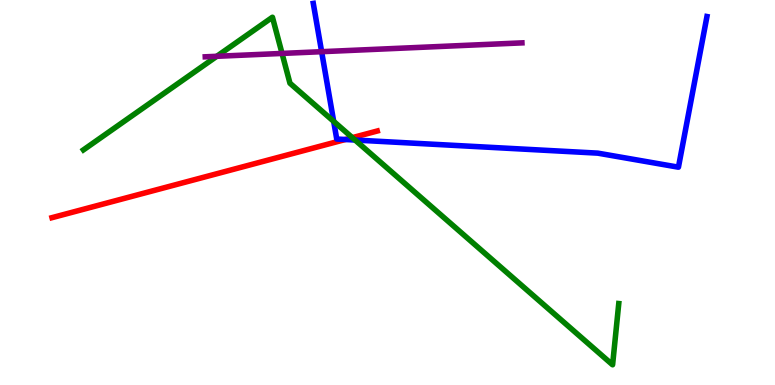[{'lines': ['blue', 'red'], 'intersections': [{'x': 4.46, 'y': 6.38}]}, {'lines': ['green', 'red'], 'intersections': [{'x': 4.55, 'y': 6.42}]}, {'lines': ['purple', 'red'], 'intersections': []}, {'lines': ['blue', 'green'], 'intersections': [{'x': 4.31, 'y': 6.85}, {'x': 4.58, 'y': 6.36}]}, {'lines': ['blue', 'purple'], 'intersections': [{'x': 4.15, 'y': 8.66}]}, {'lines': ['green', 'purple'], 'intersections': [{'x': 2.8, 'y': 8.54}, {'x': 3.64, 'y': 8.61}]}]